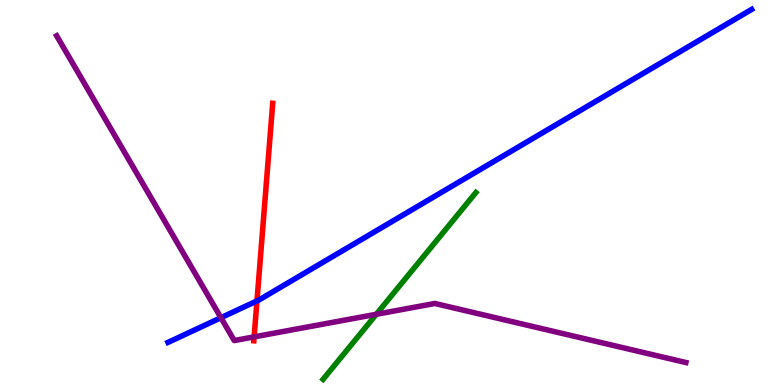[{'lines': ['blue', 'red'], 'intersections': [{'x': 3.32, 'y': 2.18}]}, {'lines': ['green', 'red'], 'intersections': []}, {'lines': ['purple', 'red'], 'intersections': [{'x': 3.28, 'y': 1.25}]}, {'lines': ['blue', 'green'], 'intersections': []}, {'lines': ['blue', 'purple'], 'intersections': [{'x': 2.85, 'y': 1.75}]}, {'lines': ['green', 'purple'], 'intersections': [{'x': 4.86, 'y': 1.84}]}]